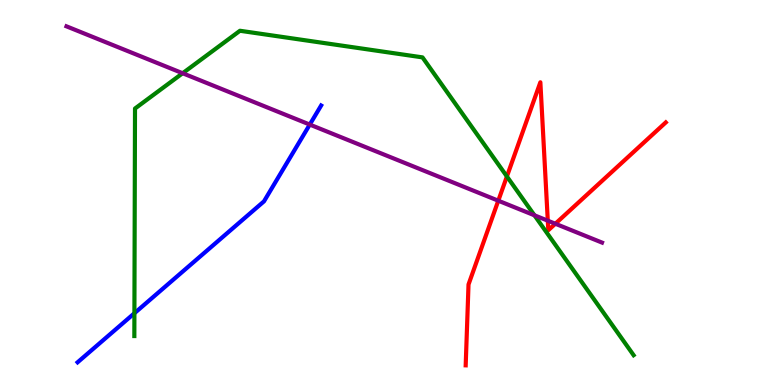[{'lines': ['blue', 'red'], 'intersections': []}, {'lines': ['green', 'red'], 'intersections': [{'x': 6.54, 'y': 5.42}]}, {'lines': ['purple', 'red'], 'intersections': [{'x': 6.43, 'y': 4.79}, {'x': 7.07, 'y': 4.27}, {'x': 7.17, 'y': 4.19}]}, {'lines': ['blue', 'green'], 'intersections': [{'x': 1.73, 'y': 1.86}]}, {'lines': ['blue', 'purple'], 'intersections': [{'x': 4.0, 'y': 6.76}]}, {'lines': ['green', 'purple'], 'intersections': [{'x': 2.36, 'y': 8.1}, {'x': 6.9, 'y': 4.41}]}]